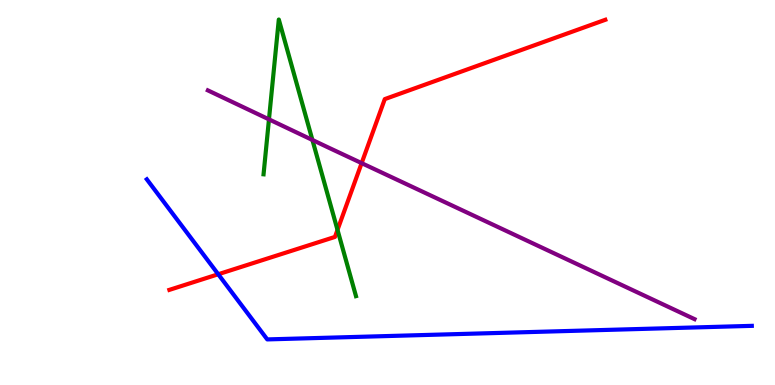[{'lines': ['blue', 'red'], 'intersections': [{'x': 2.82, 'y': 2.88}]}, {'lines': ['green', 'red'], 'intersections': [{'x': 4.35, 'y': 4.03}]}, {'lines': ['purple', 'red'], 'intersections': [{'x': 4.67, 'y': 5.76}]}, {'lines': ['blue', 'green'], 'intersections': []}, {'lines': ['blue', 'purple'], 'intersections': []}, {'lines': ['green', 'purple'], 'intersections': [{'x': 3.47, 'y': 6.9}, {'x': 4.03, 'y': 6.36}]}]